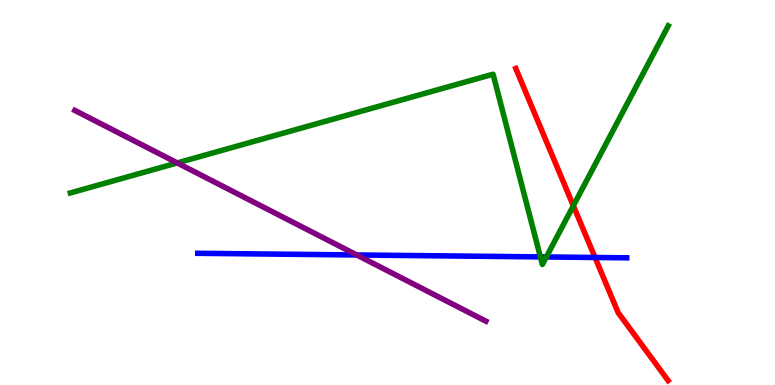[{'lines': ['blue', 'red'], 'intersections': [{'x': 7.68, 'y': 3.31}]}, {'lines': ['green', 'red'], 'intersections': [{'x': 7.4, 'y': 4.66}]}, {'lines': ['purple', 'red'], 'intersections': []}, {'lines': ['blue', 'green'], 'intersections': [{'x': 6.97, 'y': 3.33}, {'x': 7.05, 'y': 3.33}]}, {'lines': ['blue', 'purple'], 'intersections': [{'x': 4.6, 'y': 3.38}]}, {'lines': ['green', 'purple'], 'intersections': [{'x': 2.29, 'y': 5.77}]}]